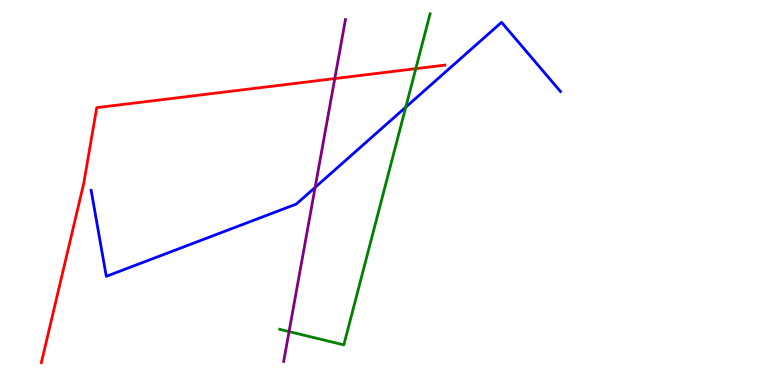[{'lines': ['blue', 'red'], 'intersections': []}, {'lines': ['green', 'red'], 'intersections': [{'x': 5.37, 'y': 8.22}]}, {'lines': ['purple', 'red'], 'intersections': [{'x': 4.32, 'y': 7.96}]}, {'lines': ['blue', 'green'], 'intersections': [{'x': 5.24, 'y': 7.22}]}, {'lines': ['blue', 'purple'], 'intersections': [{'x': 4.07, 'y': 5.13}]}, {'lines': ['green', 'purple'], 'intersections': [{'x': 3.73, 'y': 1.39}]}]